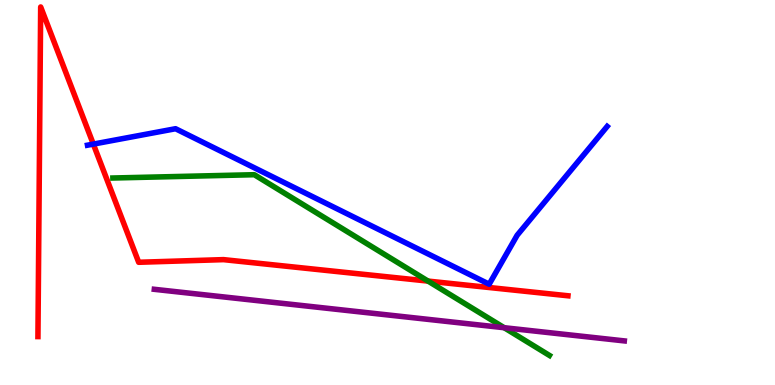[{'lines': ['blue', 'red'], 'intersections': [{'x': 1.2, 'y': 6.26}]}, {'lines': ['green', 'red'], 'intersections': [{'x': 5.52, 'y': 2.7}]}, {'lines': ['purple', 'red'], 'intersections': []}, {'lines': ['blue', 'green'], 'intersections': []}, {'lines': ['blue', 'purple'], 'intersections': []}, {'lines': ['green', 'purple'], 'intersections': [{'x': 6.51, 'y': 1.49}]}]